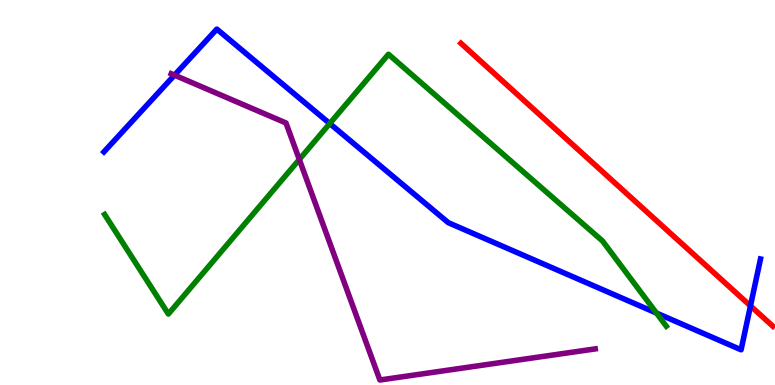[{'lines': ['blue', 'red'], 'intersections': [{'x': 9.68, 'y': 2.05}]}, {'lines': ['green', 'red'], 'intersections': []}, {'lines': ['purple', 'red'], 'intersections': []}, {'lines': ['blue', 'green'], 'intersections': [{'x': 4.25, 'y': 6.79}, {'x': 8.47, 'y': 1.87}]}, {'lines': ['blue', 'purple'], 'intersections': [{'x': 2.25, 'y': 8.05}]}, {'lines': ['green', 'purple'], 'intersections': [{'x': 3.86, 'y': 5.86}]}]